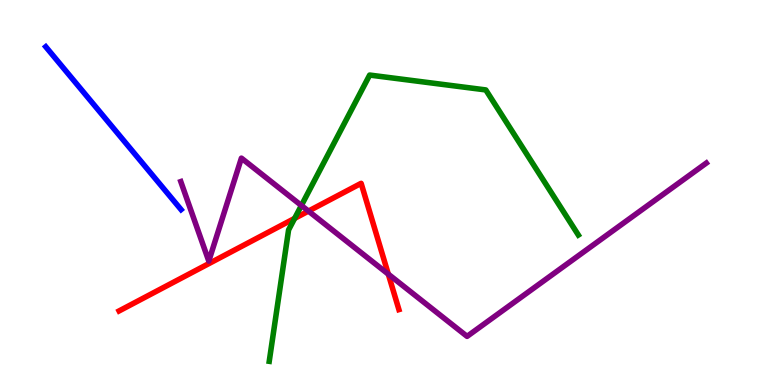[{'lines': ['blue', 'red'], 'intersections': []}, {'lines': ['green', 'red'], 'intersections': [{'x': 3.8, 'y': 4.33}]}, {'lines': ['purple', 'red'], 'intersections': [{'x': 3.98, 'y': 4.52}, {'x': 5.01, 'y': 2.88}]}, {'lines': ['blue', 'green'], 'intersections': []}, {'lines': ['blue', 'purple'], 'intersections': []}, {'lines': ['green', 'purple'], 'intersections': [{'x': 3.89, 'y': 4.66}]}]